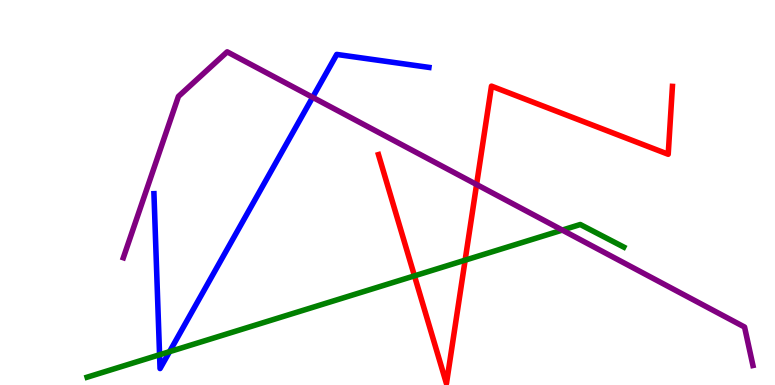[{'lines': ['blue', 'red'], 'intersections': []}, {'lines': ['green', 'red'], 'intersections': [{'x': 5.35, 'y': 2.84}, {'x': 6.0, 'y': 3.24}]}, {'lines': ['purple', 'red'], 'intersections': [{'x': 6.15, 'y': 5.21}]}, {'lines': ['blue', 'green'], 'intersections': [{'x': 2.06, 'y': 0.785}, {'x': 2.19, 'y': 0.866}]}, {'lines': ['blue', 'purple'], 'intersections': [{'x': 4.03, 'y': 7.47}]}, {'lines': ['green', 'purple'], 'intersections': [{'x': 7.26, 'y': 4.02}]}]